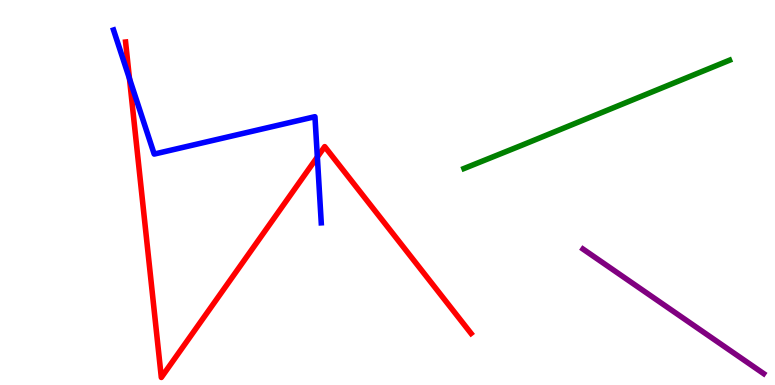[{'lines': ['blue', 'red'], 'intersections': [{'x': 1.67, 'y': 7.96}, {'x': 4.09, 'y': 5.92}]}, {'lines': ['green', 'red'], 'intersections': []}, {'lines': ['purple', 'red'], 'intersections': []}, {'lines': ['blue', 'green'], 'intersections': []}, {'lines': ['blue', 'purple'], 'intersections': []}, {'lines': ['green', 'purple'], 'intersections': []}]